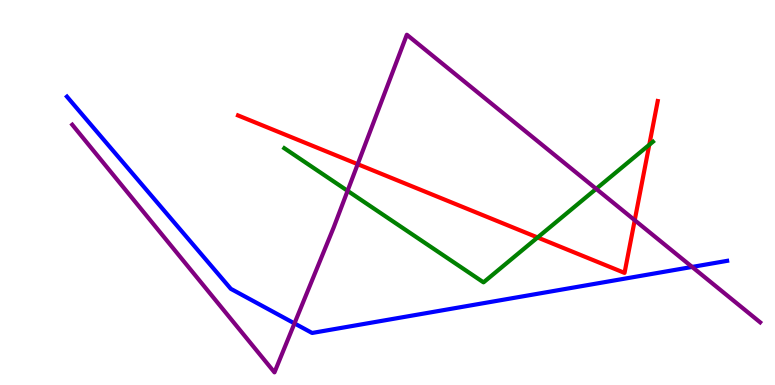[{'lines': ['blue', 'red'], 'intersections': []}, {'lines': ['green', 'red'], 'intersections': [{'x': 6.94, 'y': 3.83}, {'x': 8.38, 'y': 6.24}]}, {'lines': ['purple', 'red'], 'intersections': [{'x': 4.62, 'y': 5.74}, {'x': 8.19, 'y': 4.28}]}, {'lines': ['blue', 'green'], 'intersections': []}, {'lines': ['blue', 'purple'], 'intersections': [{'x': 3.8, 'y': 1.6}, {'x': 8.93, 'y': 3.07}]}, {'lines': ['green', 'purple'], 'intersections': [{'x': 4.48, 'y': 5.04}, {'x': 7.69, 'y': 5.09}]}]